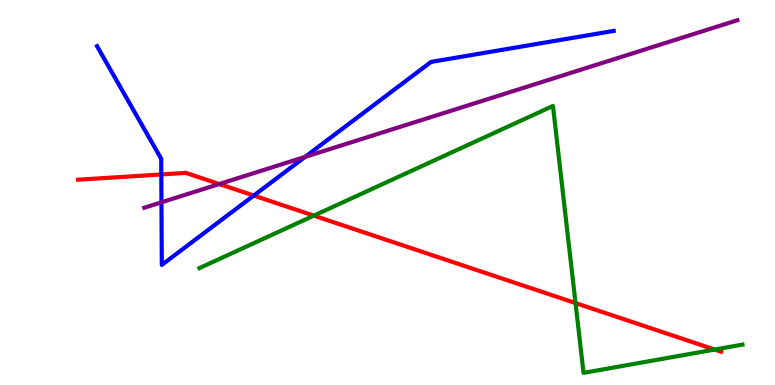[{'lines': ['blue', 'red'], 'intersections': [{'x': 2.08, 'y': 5.47}, {'x': 3.27, 'y': 4.92}]}, {'lines': ['green', 'red'], 'intersections': [{'x': 4.05, 'y': 4.4}, {'x': 7.43, 'y': 2.13}, {'x': 9.22, 'y': 0.921}]}, {'lines': ['purple', 'red'], 'intersections': [{'x': 2.83, 'y': 5.22}]}, {'lines': ['blue', 'green'], 'intersections': []}, {'lines': ['blue', 'purple'], 'intersections': [{'x': 2.08, 'y': 4.75}, {'x': 3.94, 'y': 5.92}]}, {'lines': ['green', 'purple'], 'intersections': []}]